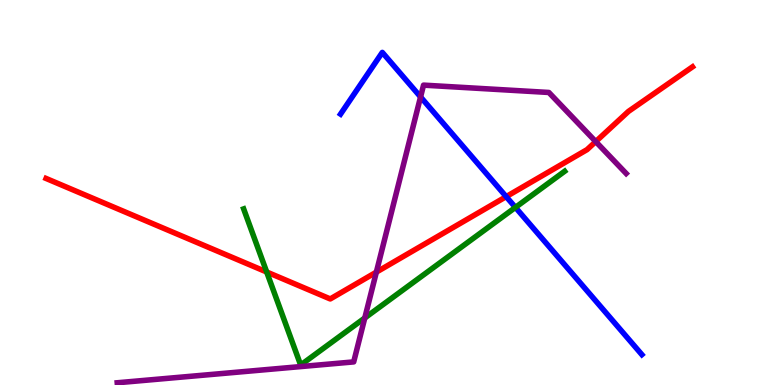[{'lines': ['blue', 'red'], 'intersections': [{'x': 6.53, 'y': 4.89}]}, {'lines': ['green', 'red'], 'intersections': [{'x': 3.44, 'y': 2.94}]}, {'lines': ['purple', 'red'], 'intersections': [{'x': 4.86, 'y': 2.93}, {'x': 7.69, 'y': 6.32}]}, {'lines': ['blue', 'green'], 'intersections': [{'x': 6.65, 'y': 4.61}]}, {'lines': ['blue', 'purple'], 'intersections': [{'x': 5.43, 'y': 7.48}]}, {'lines': ['green', 'purple'], 'intersections': [{'x': 4.71, 'y': 1.74}]}]